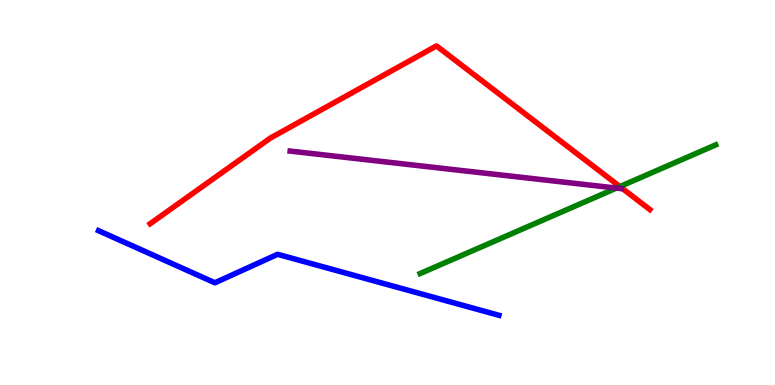[{'lines': ['blue', 'red'], 'intersections': []}, {'lines': ['green', 'red'], 'intersections': [{'x': 8.0, 'y': 5.15}]}, {'lines': ['purple', 'red'], 'intersections': []}, {'lines': ['blue', 'green'], 'intersections': []}, {'lines': ['blue', 'purple'], 'intersections': []}, {'lines': ['green', 'purple'], 'intersections': [{'x': 7.95, 'y': 5.11}]}]